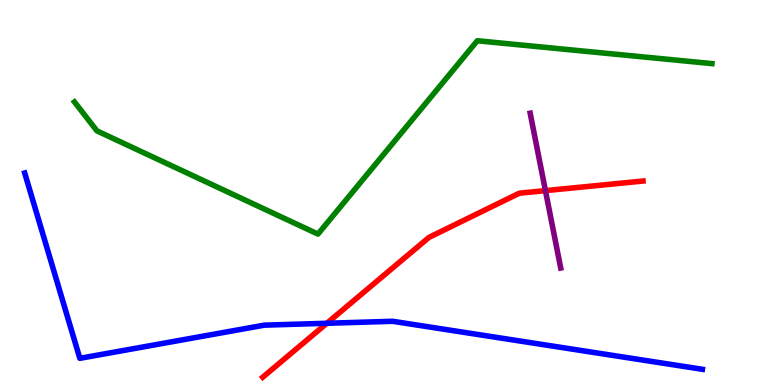[{'lines': ['blue', 'red'], 'intersections': [{'x': 4.22, 'y': 1.6}]}, {'lines': ['green', 'red'], 'intersections': []}, {'lines': ['purple', 'red'], 'intersections': [{'x': 7.04, 'y': 5.05}]}, {'lines': ['blue', 'green'], 'intersections': []}, {'lines': ['blue', 'purple'], 'intersections': []}, {'lines': ['green', 'purple'], 'intersections': []}]